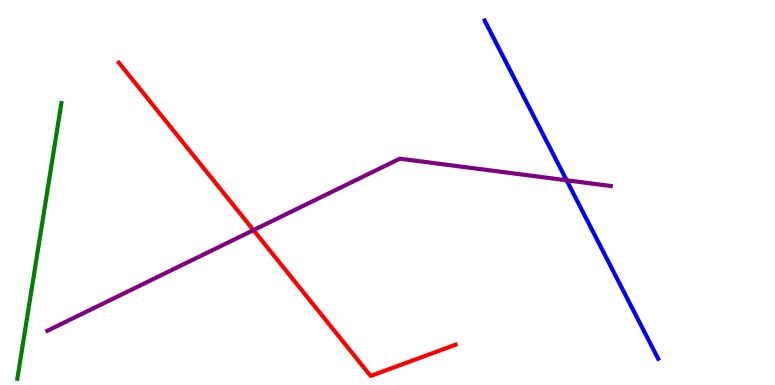[{'lines': ['blue', 'red'], 'intersections': []}, {'lines': ['green', 'red'], 'intersections': []}, {'lines': ['purple', 'red'], 'intersections': [{'x': 3.27, 'y': 4.02}]}, {'lines': ['blue', 'green'], 'intersections': []}, {'lines': ['blue', 'purple'], 'intersections': [{'x': 7.31, 'y': 5.32}]}, {'lines': ['green', 'purple'], 'intersections': []}]